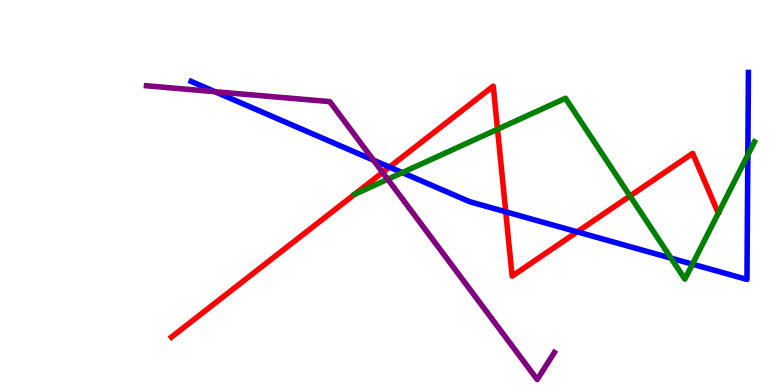[{'lines': ['blue', 'red'], 'intersections': [{'x': 5.03, 'y': 5.66}, {'x': 6.53, 'y': 4.5}, {'x': 7.45, 'y': 3.98}]}, {'lines': ['green', 'red'], 'intersections': [{'x': 6.42, 'y': 6.64}, {'x': 8.13, 'y': 4.91}]}, {'lines': ['purple', 'red'], 'intersections': [{'x': 4.94, 'y': 5.52}]}, {'lines': ['blue', 'green'], 'intersections': [{'x': 5.19, 'y': 5.52}, {'x': 8.66, 'y': 3.29}, {'x': 8.94, 'y': 3.14}, {'x': 9.65, 'y': 5.97}]}, {'lines': ['blue', 'purple'], 'intersections': [{'x': 2.77, 'y': 7.62}, {'x': 4.82, 'y': 5.84}]}, {'lines': ['green', 'purple'], 'intersections': [{'x': 5.0, 'y': 5.34}]}]